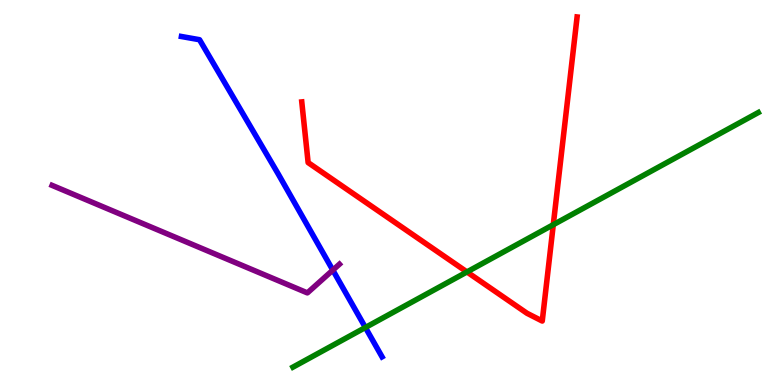[{'lines': ['blue', 'red'], 'intersections': []}, {'lines': ['green', 'red'], 'intersections': [{'x': 6.03, 'y': 2.94}, {'x': 7.14, 'y': 4.16}]}, {'lines': ['purple', 'red'], 'intersections': []}, {'lines': ['blue', 'green'], 'intersections': [{'x': 4.71, 'y': 1.49}]}, {'lines': ['blue', 'purple'], 'intersections': [{'x': 4.29, 'y': 2.98}]}, {'lines': ['green', 'purple'], 'intersections': []}]